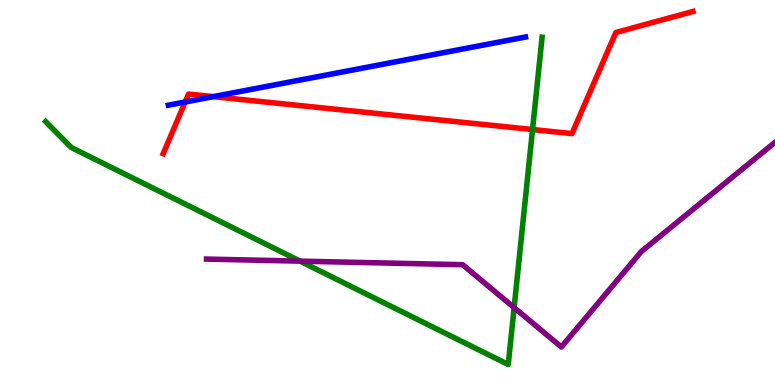[{'lines': ['blue', 'red'], 'intersections': [{'x': 2.39, 'y': 7.35}, {'x': 2.75, 'y': 7.49}]}, {'lines': ['green', 'red'], 'intersections': [{'x': 6.87, 'y': 6.64}]}, {'lines': ['purple', 'red'], 'intersections': []}, {'lines': ['blue', 'green'], 'intersections': []}, {'lines': ['blue', 'purple'], 'intersections': []}, {'lines': ['green', 'purple'], 'intersections': [{'x': 3.87, 'y': 3.22}, {'x': 6.63, 'y': 2.01}]}]